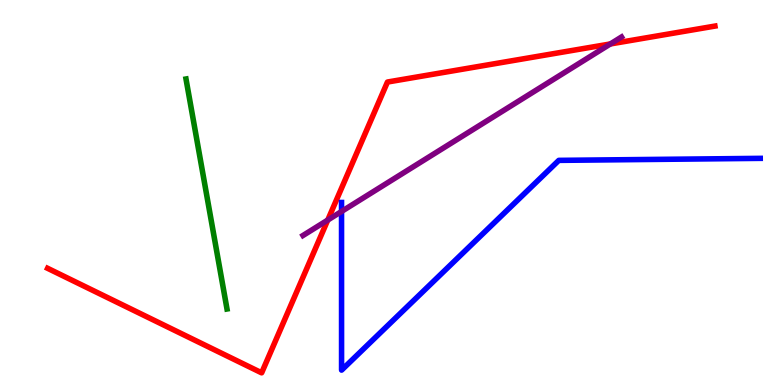[{'lines': ['blue', 'red'], 'intersections': []}, {'lines': ['green', 'red'], 'intersections': []}, {'lines': ['purple', 'red'], 'intersections': [{'x': 4.23, 'y': 4.28}, {'x': 7.88, 'y': 8.86}]}, {'lines': ['blue', 'green'], 'intersections': []}, {'lines': ['blue', 'purple'], 'intersections': [{'x': 4.41, 'y': 4.51}]}, {'lines': ['green', 'purple'], 'intersections': []}]